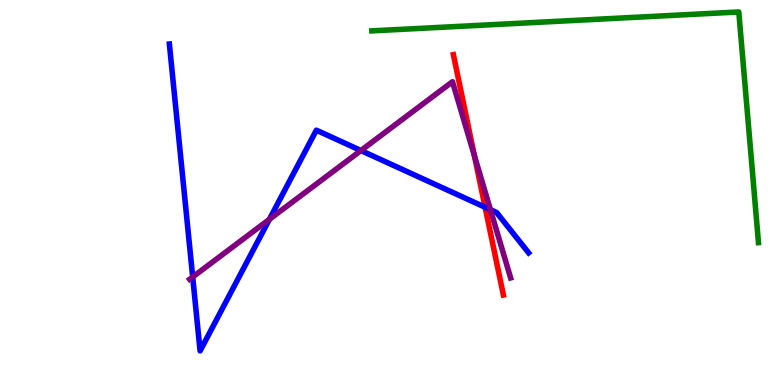[{'lines': ['blue', 'red'], 'intersections': [{'x': 6.26, 'y': 4.62}]}, {'lines': ['green', 'red'], 'intersections': []}, {'lines': ['purple', 'red'], 'intersections': [{'x': 6.12, 'y': 5.96}]}, {'lines': ['blue', 'green'], 'intersections': []}, {'lines': ['blue', 'purple'], 'intersections': [{'x': 2.49, 'y': 2.81}, {'x': 3.48, 'y': 4.3}, {'x': 4.66, 'y': 6.09}, {'x': 6.33, 'y': 4.55}]}, {'lines': ['green', 'purple'], 'intersections': []}]